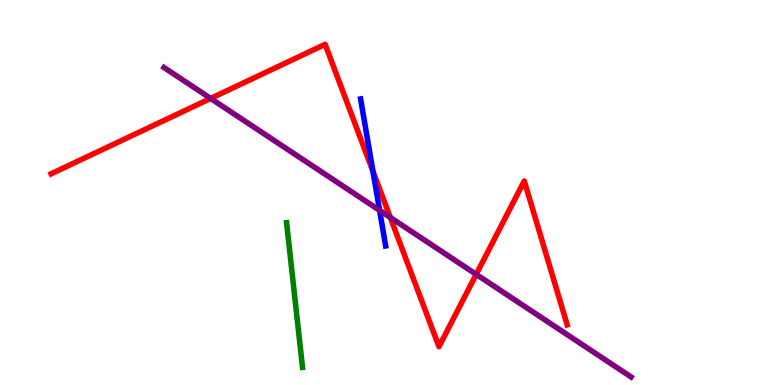[{'lines': ['blue', 'red'], 'intersections': [{'x': 4.81, 'y': 5.55}]}, {'lines': ['green', 'red'], 'intersections': []}, {'lines': ['purple', 'red'], 'intersections': [{'x': 2.72, 'y': 7.44}, {'x': 5.04, 'y': 4.35}, {'x': 6.14, 'y': 2.87}]}, {'lines': ['blue', 'green'], 'intersections': []}, {'lines': ['blue', 'purple'], 'intersections': [{'x': 4.9, 'y': 4.54}]}, {'lines': ['green', 'purple'], 'intersections': []}]